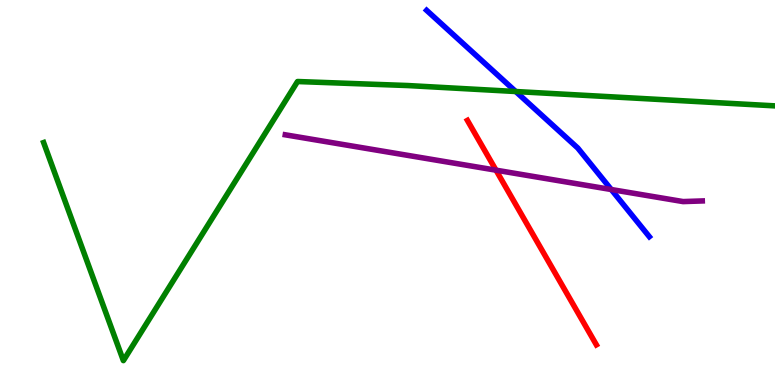[{'lines': ['blue', 'red'], 'intersections': []}, {'lines': ['green', 'red'], 'intersections': []}, {'lines': ['purple', 'red'], 'intersections': [{'x': 6.4, 'y': 5.58}]}, {'lines': ['blue', 'green'], 'intersections': [{'x': 6.65, 'y': 7.62}]}, {'lines': ['blue', 'purple'], 'intersections': [{'x': 7.89, 'y': 5.08}]}, {'lines': ['green', 'purple'], 'intersections': []}]